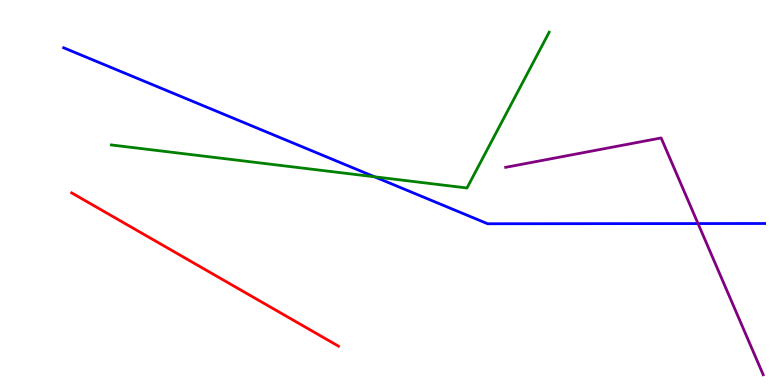[{'lines': ['blue', 'red'], 'intersections': []}, {'lines': ['green', 'red'], 'intersections': []}, {'lines': ['purple', 'red'], 'intersections': []}, {'lines': ['blue', 'green'], 'intersections': [{'x': 4.83, 'y': 5.41}]}, {'lines': ['blue', 'purple'], 'intersections': [{'x': 9.01, 'y': 4.19}]}, {'lines': ['green', 'purple'], 'intersections': []}]